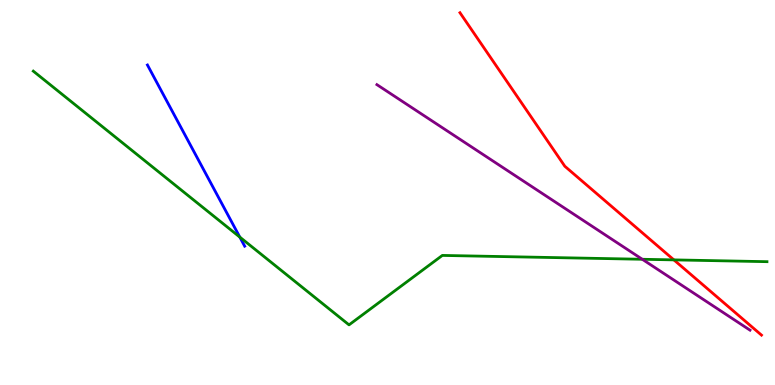[{'lines': ['blue', 'red'], 'intersections': []}, {'lines': ['green', 'red'], 'intersections': [{'x': 8.7, 'y': 3.25}]}, {'lines': ['purple', 'red'], 'intersections': []}, {'lines': ['blue', 'green'], 'intersections': [{'x': 3.09, 'y': 3.84}]}, {'lines': ['blue', 'purple'], 'intersections': []}, {'lines': ['green', 'purple'], 'intersections': [{'x': 8.29, 'y': 3.27}]}]